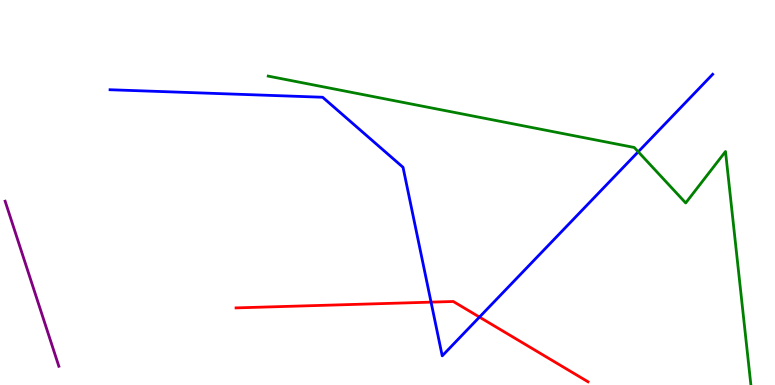[{'lines': ['blue', 'red'], 'intersections': [{'x': 5.56, 'y': 2.15}, {'x': 6.19, 'y': 1.76}]}, {'lines': ['green', 'red'], 'intersections': []}, {'lines': ['purple', 'red'], 'intersections': []}, {'lines': ['blue', 'green'], 'intersections': [{'x': 8.24, 'y': 6.06}]}, {'lines': ['blue', 'purple'], 'intersections': []}, {'lines': ['green', 'purple'], 'intersections': []}]